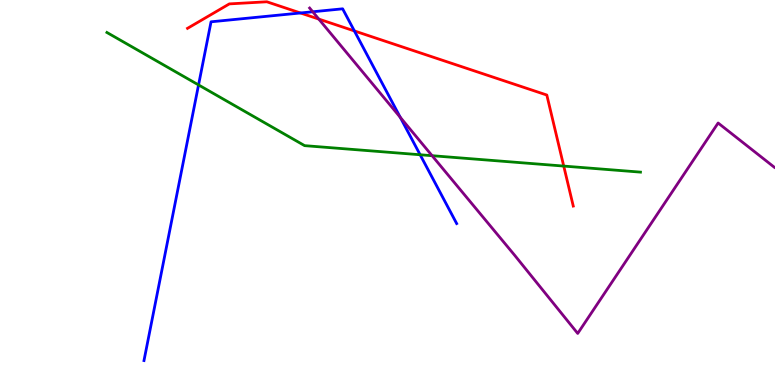[{'lines': ['blue', 'red'], 'intersections': [{'x': 3.88, 'y': 9.66}, {'x': 4.57, 'y': 9.2}]}, {'lines': ['green', 'red'], 'intersections': [{'x': 7.27, 'y': 5.69}]}, {'lines': ['purple', 'red'], 'intersections': [{'x': 4.11, 'y': 9.5}]}, {'lines': ['blue', 'green'], 'intersections': [{'x': 2.56, 'y': 7.79}, {'x': 5.42, 'y': 5.98}]}, {'lines': ['blue', 'purple'], 'intersections': [{'x': 4.04, 'y': 9.69}, {'x': 5.16, 'y': 6.95}]}, {'lines': ['green', 'purple'], 'intersections': [{'x': 5.58, 'y': 5.96}]}]